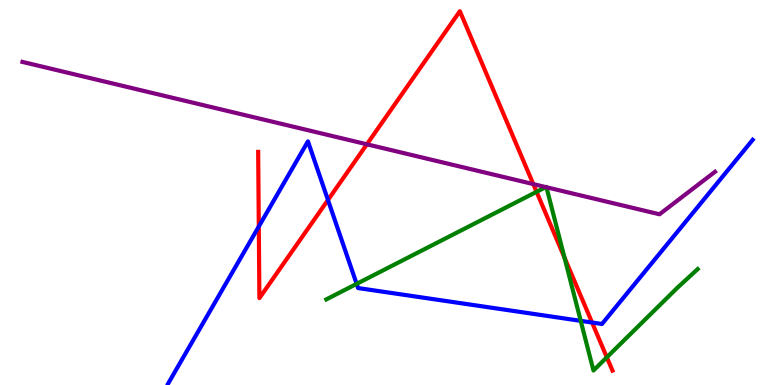[{'lines': ['blue', 'red'], 'intersections': [{'x': 3.34, 'y': 4.12}, {'x': 4.23, 'y': 4.81}, {'x': 7.64, 'y': 1.62}]}, {'lines': ['green', 'red'], 'intersections': [{'x': 6.92, 'y': 5.02}, {'x': 7.28, 'y': 3.31}, {'x': 7.83, 'y': 0.719}]}, {'lines': ['purple', 'red'], 'intersections': [{'x': 4.73, 'y': 6.25}, {'x': 6.88, 'y': 5.22}]}, {'lines': ['blue', 'green'], 'intersections': [{'x': 4.6, 'y': 2.63}, {'x': 7.49, 'y': 1.67}]}, {'lines': ['blue', 'purple'], 'intersections': []}, {'lines': ['green', 'purple'], 'intersections': [{'x': 7.04, 'y': 5.14}, {'x': 7.05, 'y': 5.14}]}]